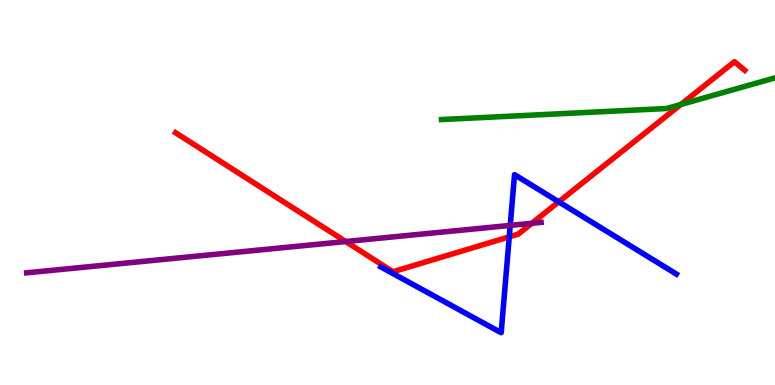[{'lines': ['blue', 'red'], 'intersections': [{'x': 6.57, 'y': 3.85}, {'x': 7.21, 'y': 4.76}]}, {'lines': ['green', 'red'], 'intersections': [{'x': 8.78, 'y': 7.29}]}, {'lines': ['purple', 'red'], 'intersections': [{'x': 4.46, 'y': 3.73}, {'x': 6.86, 'y': 4.2}]}, {'lines': ['blue', 'green'], 'intersections': []}, {'lines': ['blue', 'purple'], 'intersections': [{'x': 6.58, 'y': 4.15}]}, {'lines': ['green', 'purple'], 'intersections': []}]